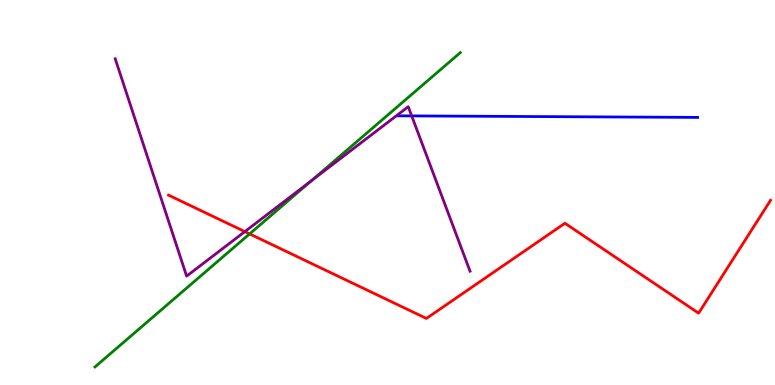[{'lines': ['blue', 'red'], 'intersections': []}, {'lines': ['green', 'red'], 'intersections': [{'x': 3.22, 'y': 3.92}]}, {'lines': ['purple', 'red'], 'intersections': [{'x': 3.16, 'y': 3.98}]}, {'lines': ['blue', 'green'], 'intersections': []}, {'lines': ['blue', 'purple'], 'intersections': [{'x': 5.31, 'y': 6.99}]}, {'lines': ['green', 'purple'], 'intersections': [{'x': 4.02, 'y': 5.3}]}]